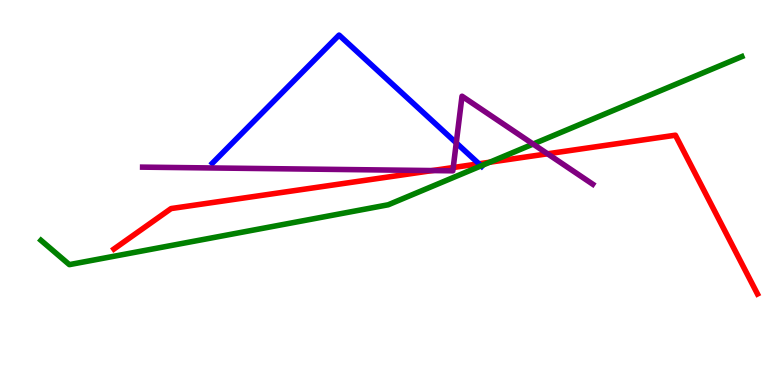[{'lines': ['blue', 'red'], 'intersections': [{'x': 6.18, 'y': 5.75}]}, {'lines': ['green', 'red'], 'intersections': [{'x': 6.32, 'y': 5.79}]}, {'lines': ['purple', 'red'], 'intersections': [{'x': 5.58, 'y': 5.57}, {'x': 5.85, 'y': 5.65}, {'x': 7.07, 'y': 6.01}]}, {'lines': ['blue', 'green'], 'intersections': [{'x': 6.21, 'y': 5.69}]}, {'lines': ['blue', 'purple'], 'intersections': [{'x': 5.89, 'y': 6.29}]}, {'lines': ['green', 'purple'], 'intersections': [{'x': 6.88, 'y': 6.26}]}]